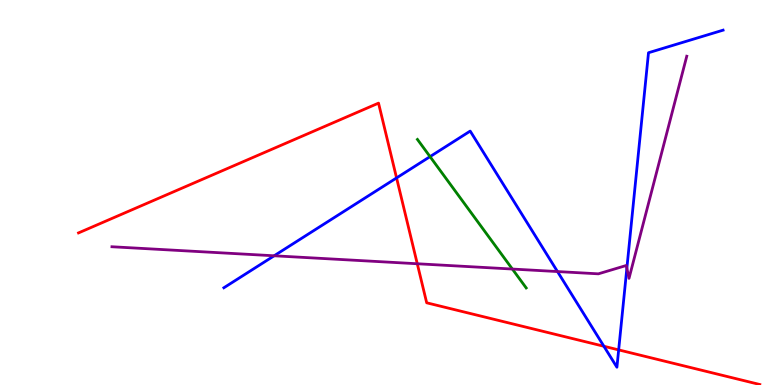[{'lines': ['blue', 'red'], 'intersections': [{'x': 5.12, 'y': 5.38}, {'x': 7.79, 'y': 1.01}, {'x': 7.98, 'y': 0.912}]}, {'lines': ['green', 'red'], 'intersections': []}, {'lines': ['purple', 'red'], 'intersections': [{'x': 5.38, 'y': 3.15}]}, {'lines': ['blue', 'green'], 'intersections': [{'x': 5.55, 'y': 5.93}]}, {'lines': ['blue', 'purple'], 'intersections': [{'x': 3.54, 'y': 3.36}, {'x': 7.19, 'y': 2.95}, {'x': 8.09, 'y': 3.03}]}, {'lines': ['green', 'purple'], 'intersections': [{'x': 6.61, 'y': 3.01}]}]